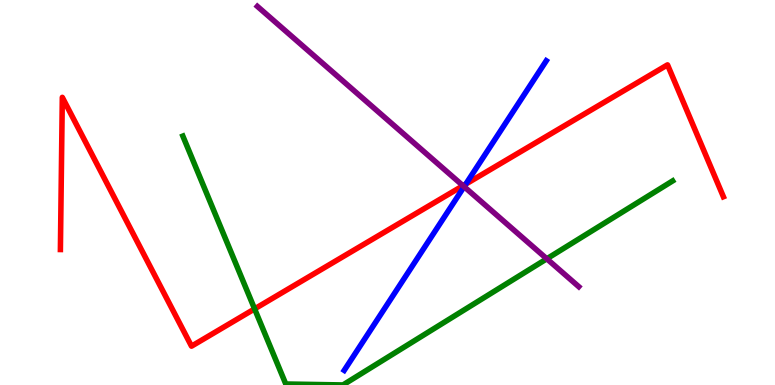[{'lines': ['blue', 'red'], 'intersections': [{'x': 6.01, 'y': 5.22}]}, {'lines': ['green', 'red'], 'intersections': [{'x': 3.29, 'y': 1.98}]}, {'lines': ['purple', 'red'], 'intersections': [{'x': 5.97, 'y': 5.18}]}, {'lines': ['blue', 'green'], 'intersections': []}, {'lines': ['blue', 'purple'], 'intersections': [{'x': 5.99, 'y': 5.15}]}, {'lines': ['green', 'purple'], 'intersections': [{'x': 7.06, 'y': 3.28}]}]